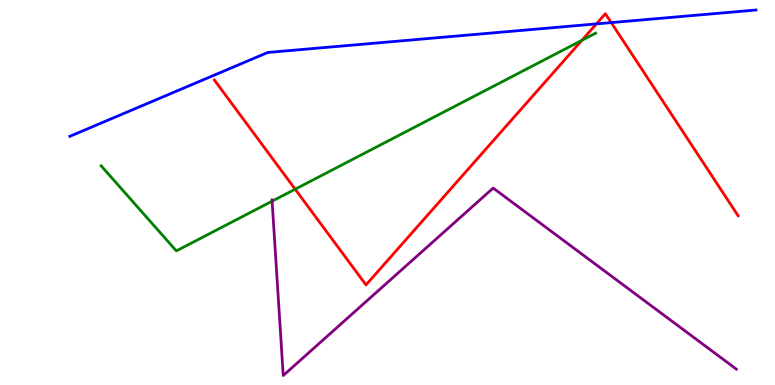[{'lines': ['blue', 'red'], 'intersections': [{'x': 7.7, 'y': 9.38}, {'x': 7.89, 'y': 9.41}]}, {'lines': ['green', 'red'], 'intersections': [{'x': 3.81, 'y': 5.09}, {'x': 7.51, 'y': 8.95}]}, {'lines': ['purple', 'red'], 'intersections': []}, {'lines': ['blue', 'green'], 'intersections': []}, {'lines': ['blue', 'purple'], 'intersections': []}, {'lines': ['green', 'purple'], 'intersections': [{'x': 3.51, 'y': 4.77}]}]